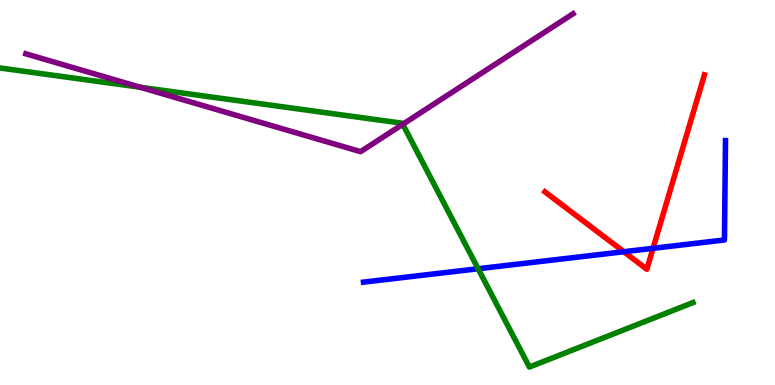[{'lines': ['blue', 'red'], 'intersections': [{'x': 8.05, 'y': 3.46}, {'x': 8.43, 'y': 3.55}]}, {'lines': ['green', 'red'], 'intersections': []}, {'lines': ['purple', 'red'], 'intersections': []}, {'lines': ['blue', 'green'], 'intersections': [{'x': 6.17, 'y': 3.02}]}, {'lines': ['blue', 'purple'], 'intersections': []}, {'lines': ['green', 'purple'], 'intersections': [{'x': 1.81, 'y': 7.73}, {'x': 5.2, 'y': 6.77}]}]